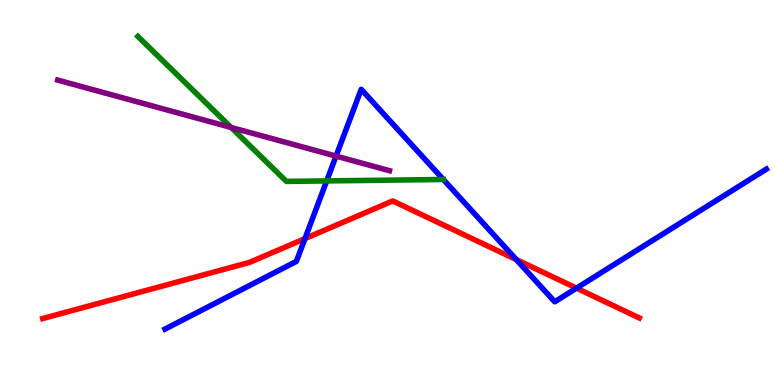[{'lines': ['blue', 'red'], 'intersections': [{'x': 3.93, 'y': 3.8}, {'x': 6.66, 'y': 3.26}, {'x': 7.44, 'y': 2.52}]}, {'lines': ['green', 'red'], 'intersections': []}, {'lines': ['purple', 'red'], 'intersections': []}, {'lines': ['blue', 'green'], 'intersections': [{'x': 4.22, 'y': 5.3}]}, {'lines': ['blue', 'purple'], 'intersections': [{'x': 4.34, 'y': 5.95}]}, {'lines': ['green', 'purple'], 'intersections': [{'x': 2.98, 'y': 6.69}]}]